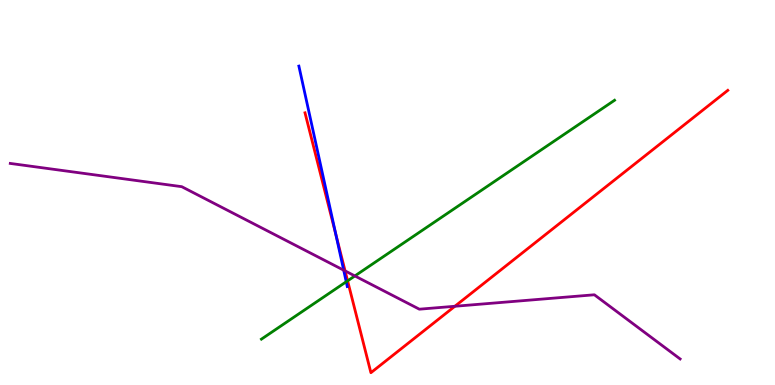[{'lines': ['blue', 'red'], 'intersections': [{'x': 4.33, 'y': 3.92}]}, {'lines': ['green', 'red'], 'intersections': [{'x': 4.49, 'y': 2.71}]}, {'lines': ['purple', 'red'], 'intersections': [{'x': 4.45, 'y': 2.96}, {'x': 5.87, 'y': 2.04}]}, {'lines': ['blue', 'green'], 'intersections': [{'x': 4.47, 'y': 2.68}]}, {'lines': ['blue', 'purple'], 'intersections': [{'x': 4.43, 'y': 2.98}]}, {'lines': ['green', 'purple'], 'intersections': [{'x': 4.58, 'y': 2.83}]}]